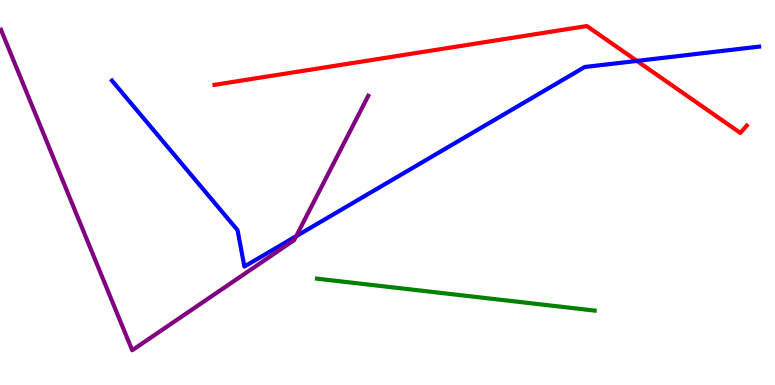[{'lines': ['blue', 'red'], 'intersections': [{'x': 8.22, 'y': 8.42}]}, {'lines': ['green', 'red'], 'intersections': []}, {'lines': ['purple', 'red'], 'intersections': []}, {'lines': ['blue', 'green'], 'intersections': []}, {'lines': ['blue', 'purple'], 'intersections': [{'x': 3.82, 'y': 3.87}]}, {'lines': ['green', 'purple'], 'intersections': []}]